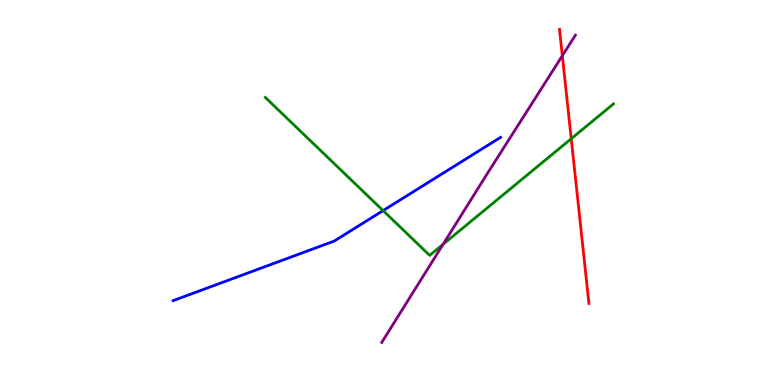[{'lines': ['blue', 'red'], 'intersections': []}, {'lines': ['green', 'red'], 'intersections': [{'x': 7.37, 'y': 6.4}]}, {'lines': ['purple', 'red'], 'intersections': [{'x': 7.26, 'y': 8.55}]}, {'lines': ['blue', 'green'], 'intersections': [{'x': 4.94, 'y': 4.53}]}, {'lines': ['blue', 'purple'], 'intersections': []}, {'lines': ['green', 'purple'], 'intersections': [{'x': 5.72, 'y': 3.65}]}]